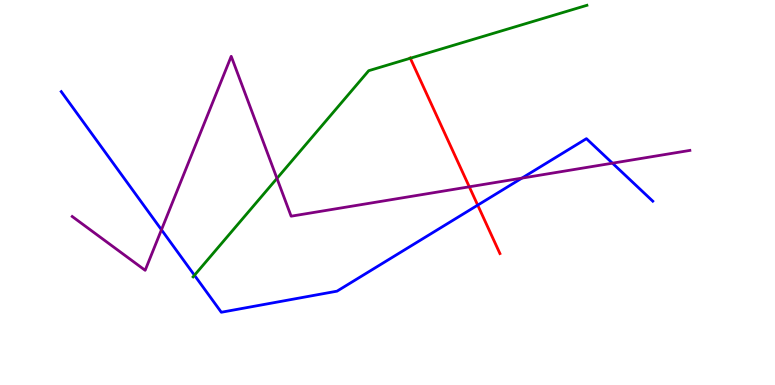[{'lines': ['blue', 'red'], 'intersections': [{'x': 6.16, 'y': 4.67}]}, {'lines': ['green', 'red'], 'intersections': [{'x': 5.29, 'y': 8.49}]}, {'lines': ['purple', 'red'], 'intersections': [{'x': 6.06, 'y': 5.15}]}, {'lines': ['blue', 'green'], 'intersections': [{'x': 2.51, 'y': 2.85}]}, {'lines': ['blue', 'purple'], 'intersections': [{'x': 2.08, 'y': 4.03}, {'x': 6.73, 'y': 5.37}, {'x': 7.9, 'y': 5.76}]}, {'lines': ['green', 'purple'], 'intersections': [{'x': 3.57, 'y': 5.37}]}]